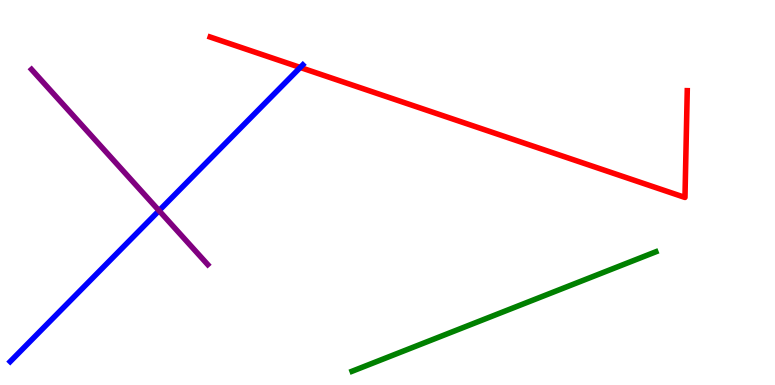[{'lines': ['blue', 'red'], 'intersections': [{'x': 3.87, 'y': 8.25}]}, {'lines': ['green', 'red'], 'intersections': []}, {'lines': ['purple', 'red'], 'intersections': []}, {'lines': ['blue', 'green'], 'intersections': []}, {'lines': ['blue', 'purple'], 'intersections': [{'x': 2.05, 'y': 4.53}]}, {'lines': ['green', 'purple'], 'intersections': []}]